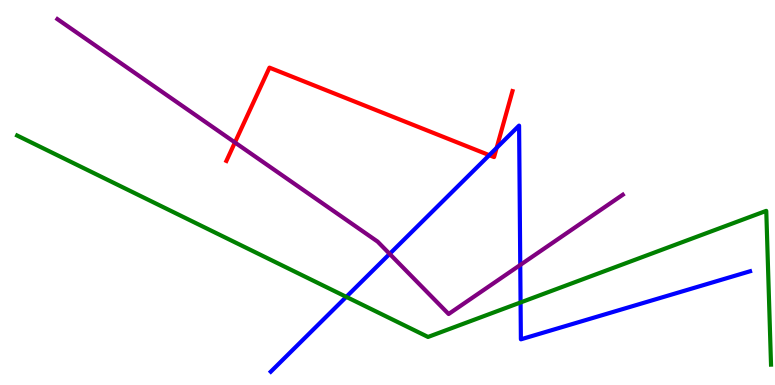[{'lines': ['blue', 'red'], 'intersections': [{'x': 6.31, 'y': 5.97}, {'x': 6.41, 'y': 6.16}]}, {'lines': ['green', 'red'], 'intersections': []}, {'lines': ['purple', 'red'], 'intersections': [{'x': 3.03, 'y': 6.3}]}, {'lines': ['blue', 'green'], 'intersections': [{'x': 4.47, 'y': 2.29}, {'x': 6.72, 'y': 2.14}]}, {'lines': ['blue', 'purple'], 'intersections': [{'x': 5.03, 'y': 3.41}, {'x': 6.71, 'y': 3.12}]}, {'lines': ['green', 'purple'], 'intersections': []}]